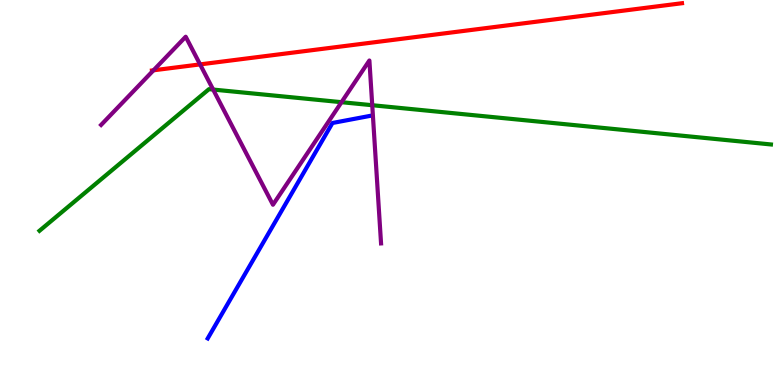[{'lines': ['blue', 'red'], 'intersections': []}, {'lines': ['green', 'red'], 'intersections': []}, {'lines': ['purple', 'red'], 'intersections': [{'x': 1.98, 'y': 8.17}, {'x': 2.58, 'y': 8.33}]}, {'lines': ['blue', 'green'], 'intersections': []}, {'lines': ['blue', 'purple'], 'intersections': []}, {'lines': ['green', 'purple'], 'intersections': [{'x': 2.75, 'y': 7.67}, {'x': 4.41, 'y': 7.35}, {'x': 4.8, 'y': 7.27}]}]